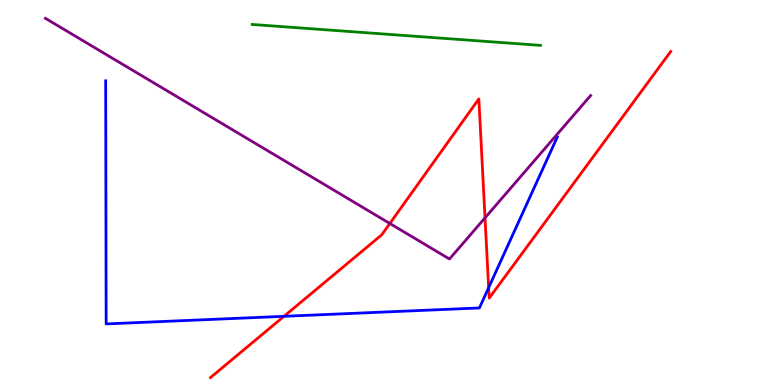[{'lines': ['blue', 'red'], 'intersections': [{'x': 3.66, 'y': 1.78}, {'x': 6.31, 'y': 2.53}]}, {'lines': ['green', 'red'], 'intersections': []}, {'lines': ['purple', 'red'], 'intersections': [{'x': 5.03, 'y': 4.2}, {'x': 6.26, 'y': 4.34}]}, {'lines': ['blue', 'green'], 'intersections': []}, {'lines': ['blue', 'purple'], 'intersections': []}, {'lines': ['green', 'purple'], 'intersections': []}]